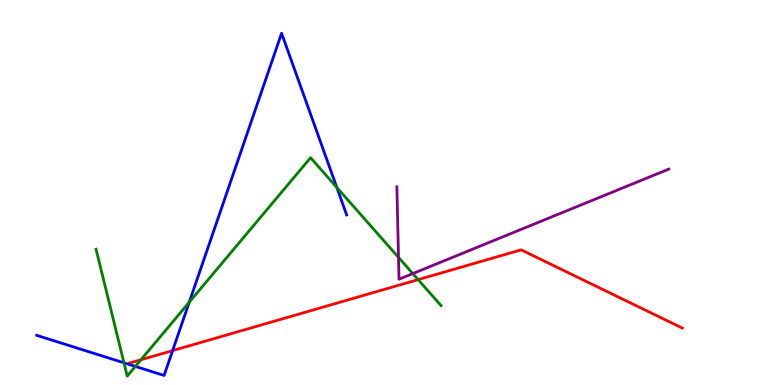[{'lines': ['blue', 'red'], 'intersections': [{'x': 2.23, 'y': 0.893}]}, {'lines': ['green', 'red'], 'intersections': [{'x': 1.82, 'y': 0.655}, {'x': 5.4, 'y': 2.74}]}, {'lines': ['purple', 'red'], 'intersections': []}, {'lines': ['blue', 'green'], 'intersections': [{'x': 1.6, 'y': 0.577}, {'x': 1.75, 'y': 0.483}, {'x': 2.44, 'y': 2.15}, {'x': 4.35, 'y': 5.13}]}, {'lines': ['blue', 'purple'], 'intersections': []}, {'lines': ['green', 'purple'], 'intersections': [{'x': 5.14, 'y': 3.31}, {'x': 5.33, 'y': 2.89}]}]